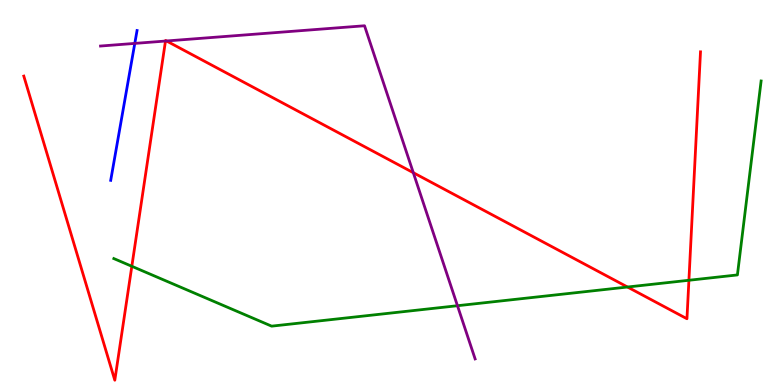[{'lines': ['blue', 'red'], 'intersections': []}, {'lines': ['green', 'red'], 'intersections': [{'x': 1.7, 'y': 3.08}, {'x': 8.1, 'y': 2.54}, {'x': 8.89, 'y': 2.72}]}, {'lines': ['purple', 'red'], 'intersections': [{'x': 2.14, 'y': 8.93}, {'x': 2.15, 'y': 8.94}, {'x': 5.33, 'y': 5.51}]}, {'lines': ['blue', 'green'], 'intersections': []}, {'lines': ['blue', 'purple'], 'intersections': [{'x': 1.74, 'y': 8.87}]}, {'lines': ['green', 'purple'], 'intersections': [{'x': 5.9, 'y': 2.06}]}]